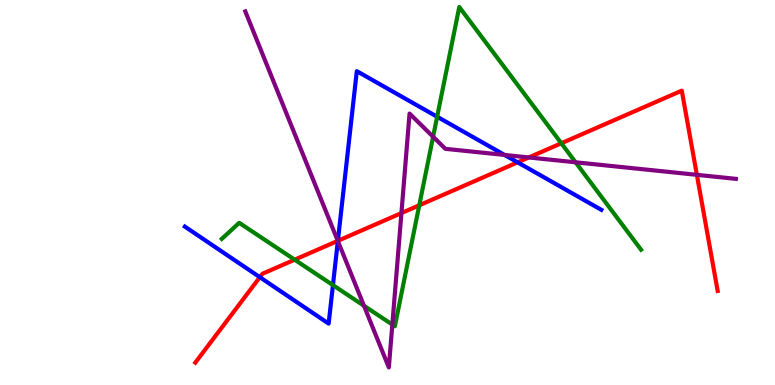[{'lines': ['blue', 'red'], 'intersections': [{'x': 3.35, 'y': 2.8}, {'x': 4.36, 'y': 3.74}, {'x': 6.68, 'y': 5.78}]}, {'lines': ['green', 'red'], 'intersections': [{'x': 3.8, 'y': 3.25}, {'x': 5.41, 'y': 4.67}, {'x': 7.24, 'y': 6.28}]}, {'lines': ['purple', 'red'], 'intersections': [{'x': 4.36, 'y': 3.74}, {'x': 5.18, 'y': 4.47}, {'x': 6.82, 'y': 5.91}, {'x': 8.99, 'y': 5.46}]}, {'lines': ['blue', 'green'], 'intersections': [{'x': 4.3, 'y': 2.59}, {'x': 5.64, 'y': 6.97}]}, {'lines': ['blue', 'purple'], 'intersections': [{'x': 4.36, 'y': 3.74}, {'x': 6.51, 'y': 5.98}]}, {'lines': ['green', 'purple'], 'intersections': [{'x': 4.7, 'y': 2.06}, {'x': 5.06, 'y': 1.57}, {'x': 5.59, 'y': 6.45}, {'x': 7.43, 'y': 5.78}]}]